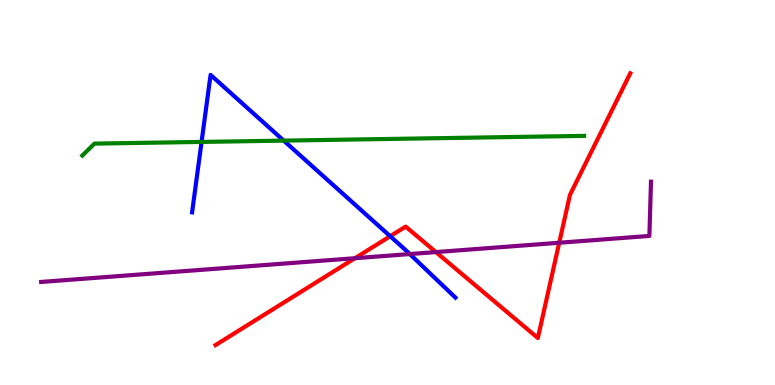[{'lines': ['blue', 'red'], 'intersections': [{'x': 5.03, 'y': 3.86}]}, {'lines': ['green', 'red'], 'intersections': []}, {'lines': ['purple', 'red'], 'intersections': [{'x': 4.58, 'y': 3.29}, {'x': 5.62, 'y': 3.45}, {'x': 7.22, 'y': 3.69}]}, {'lines': ['blue', 'green'], 'intersections': [{'x': 2.6, 'y': 6.31}, {'x': 3.66, 'y': 6.35}]}, {'lines': ['blue', 'purple'], 'intersections': [{'x': 5.29, 'y': 3.4}]}, {'lines': ['green', 'purple'], 'intersections': []}]